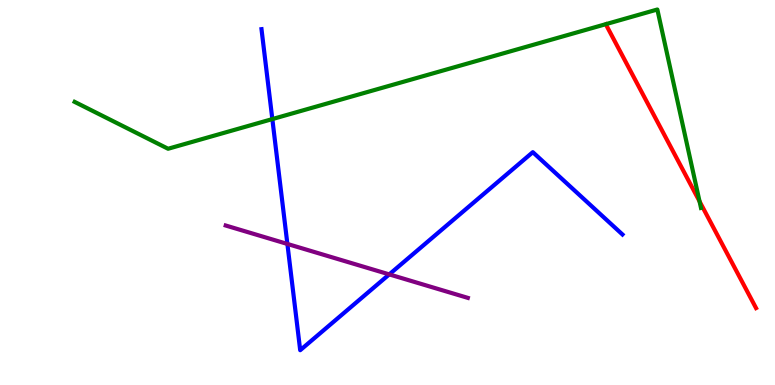[{'lines': ['blue', 'red'], 'intersections': []}, {'lines': ['green', 'red'], 'intersections': [{'x': 9.03, 'y': 4.77}]}, {'lines': ['purple', 'red'], 'intersections': []}, {'lines': ['blue', 'green'], 'intersections': [{'x': 3.51, 'y': 6.91}]}, {'lines': ['blue', 'purple'], 'intersections': [{'x': 3.71, 'y': 3.66}, {'x': 5.02, 'y': 2.87}]}, {'lines': ['green', 'purple'], 'intersections': []}]